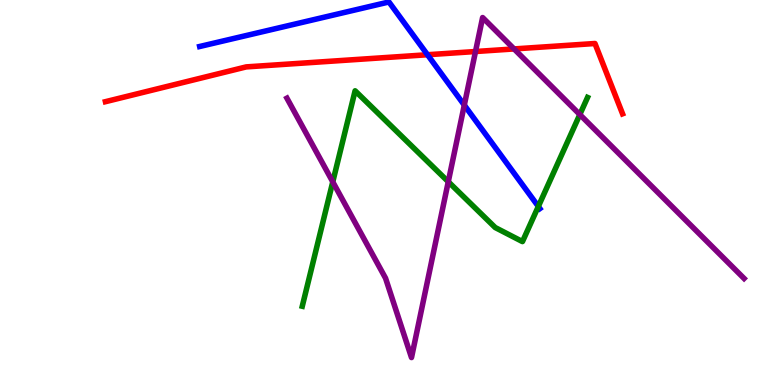[{'lines': ['blue', 'red'], 'intersections': [{'x': 5.52, 'y': 8.58}]}, {'lines': ['green', 'red'], 'intersections': []}, {'lines': ['purple', 'red'], 'intersections': [{'x': 6.14, 'y': 8.66}, {'x': 6.63, 'y': 8.73}]}, {'lines': ['blue', 'green'], 'intersections': [{'x': 6.95, 'y': 4.64}]}, {'lines': ['blue', 'purple'], 'intersections': [{'x': 5.99, 'y': 7.27}]}, {'lines': ['green', 'purple'], 'intersections': [{'x': 4.29, 'y': 5.28}, {'x': 5.78, 'y': 5.28}, {'x': 7.48, 'y': 7.02}]}]